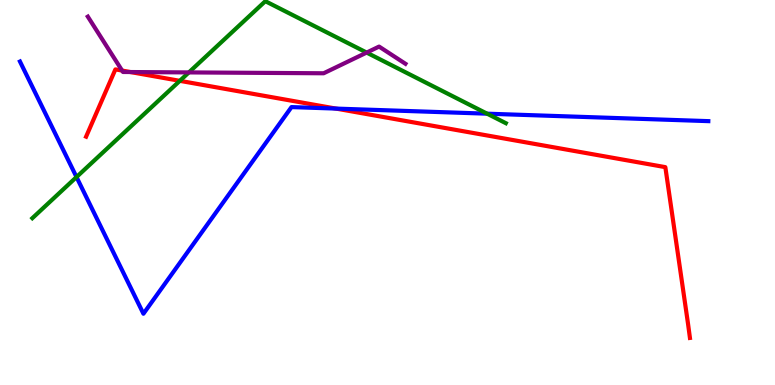[{'lines': ['blue', 'red'], 'intersections': [{'x': 4.34, 'y': 7.18}]}, {'lines': ['green', 'red'], 'intersections': [{'x': 2.32, 'y': 7.9}]}, {'lines': ['purple', 'red'], 'intersections': [{'x': 1.58, 'y': 8.17}, {'x': 1.68, 'y': 8.13}]}, {'lines': ['blue', 'green'], 'intersections': [{'x': 0.987, 'y': 5.4}, {'x': 6.29, 'y': 7.05}]}, {'lines': ['blue', 'purple'], 'intersections': []}, {'lines': ['green', 'purple'], 'intersections': [{'x': 2.44, 'y': 8.12}, {'x': 4.73, 'y': 8.63}]}]